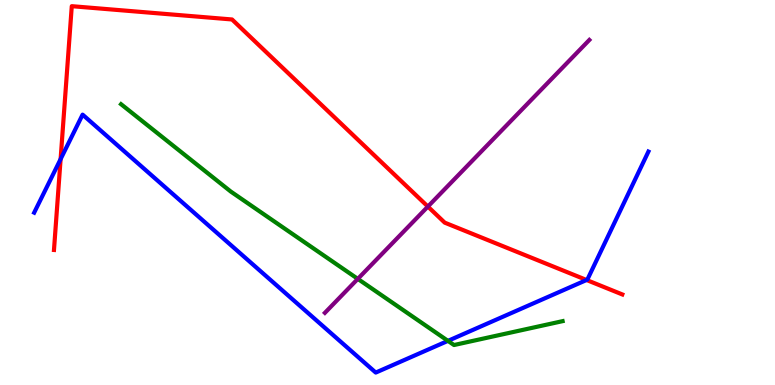[{'lines': ['blue', 'red'], 'intersections': [{'x': 0.782, 'y': 5.87}, {'x': 7.57, 'y': 2.73}]}, {'lines': ['green', 'red'], 'intersections': []}, {'lines': ['purple', 'red'], 'intersections': [{'x': 5.52, 'y': 4.63}]}, {'lines': ['blue', 'green'], 'intersections': [{'x': 5.78, 'y': 1.15}]}, {'lines': ['blue', 'purple'], 'intersections': []}, {'lines': ['green', 'purple'], 'intersections': [{'x': 4.62, 'y': 2.76}]}]